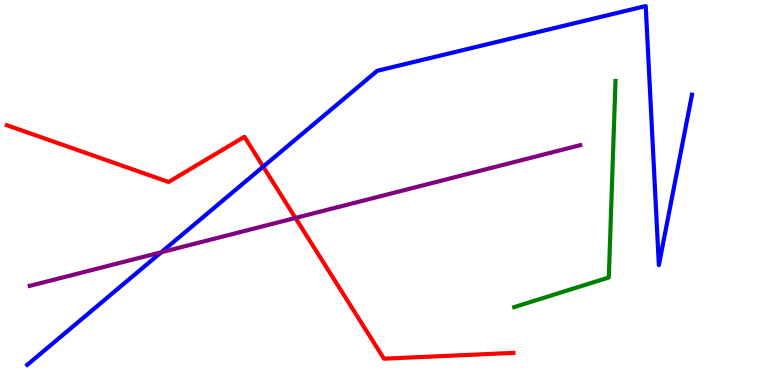[{'lines': ['blue', 'red'], 'intersections': [{'x': 3.4, 'y': 5.67}]}, {'lines': ['green', 'red'], 'intersections': []}, {'lines': ['purple', 'red'], 'intersections': [{'x': 3.81, 'y': 4.34}]}, {'lines': ['blue', 'green'], 'intersections': []}, {'lines': ['blue', 'purple'], 'intersections': [{'x': 2.08, 'y': 3.45}]}, {'lines': ['green', 'purple'], 'intersections': []}]